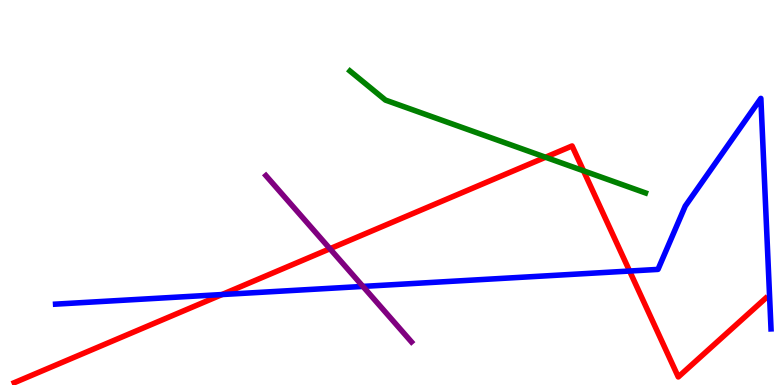[{'lines': ['blue', 'red'], 'intersections': [{'x': 2.86, 'y': 2.35}, {'x': 8.12, 'y': 2.96}]}, {'lines': ['green', 'red'], 'intersections': [{'x': 7.04, 'y': 5.92}, {'x': 7.53, 'y': 5.56}]}, {'lines': ['purple', 'red'], 'intersections': [{'x': 4.26, 'y': 3.54}]}, {'lines': ['blue', 'green'], 'intersections': []}, {'lines': ['blue', 'purple'], 'intersections': [{'x': 4.68, 'y': 2.56}]}, {'lines': ['green', 'purple'], 'intersections': []}]